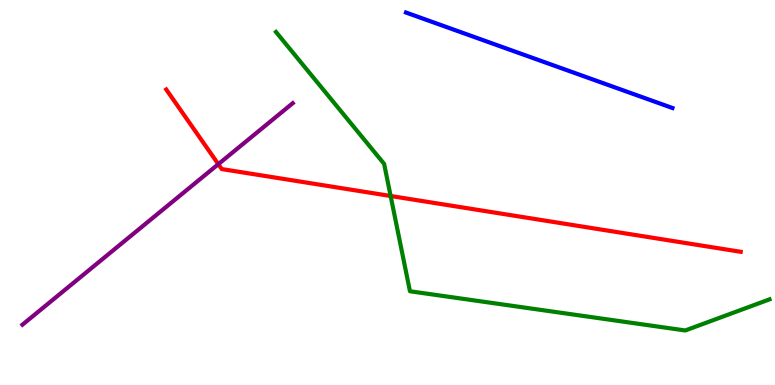[{'lines': ['blue', 'red'], 'intersections': []}, {'lines': ['green', 'red'], 'intersections': [{'x': 5.04, 'y': 4.91}]}, {'lines': ['purple', 'red'], 'intersections': [{'x': 2.82, 'y': 5.74}]}, {'lines': ['blue', 'green'], 'intersections': []}, {'lines': ['blue', 'purple'], 'intersections': []}, {'lines': ['green', 'purple'], 'intersections': []}]